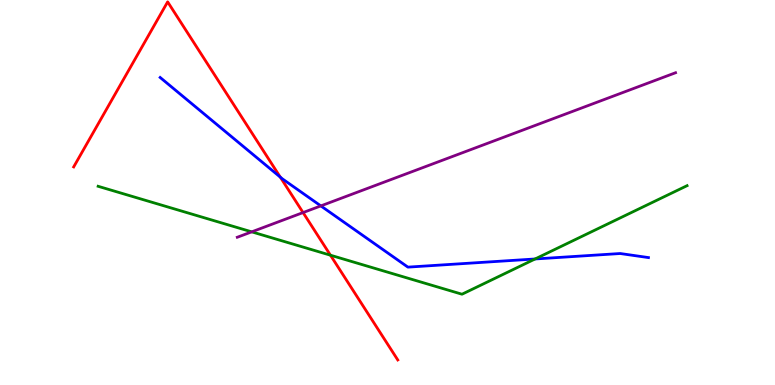[{'lines': ['blue', 'red'], 'intersections': [{'x': 3.62, 'y': 5.4}]}, {'lines': ['green', 'red'], 'intersections': [{'x': 4.26, 'y': 3.37}]}, {'lines': ['purple', 'red'], 'intersections': [{'x': 3.91, 'y': 4.48}]}, {'lines': ['blue', 'green'], 'intersections': [{'x': 6.9, 'y': 3.27}]}, {'lines': ['blue', 'purple'], 'intersections': [{'x': 4.14, 'y': 4.65}]}, {'lines': ['green', 'purple'], 'intersections': [{'x': 3.25, 'y': 3.98}]}]